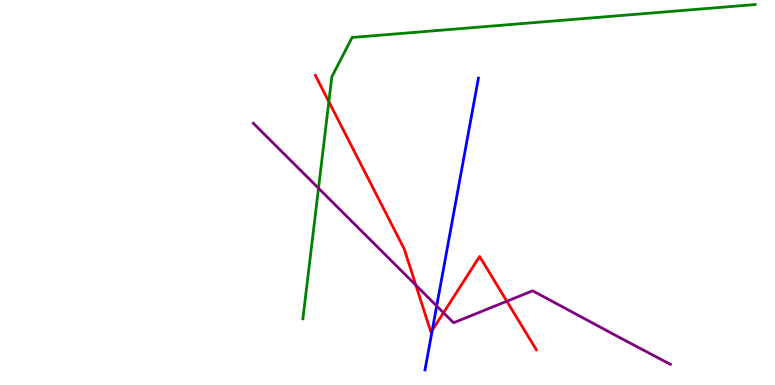[{'lines': ['blue', 'red'], 'intersections': [{'x': 5.58, 'y': 1.42}]}, {'lines': ['green', 'red'], 'intersections': [{'x': 4.24, 'y': 7.36}]}, {'lines': ['purple', 'red'], 'intersections': [{'x': 5.37, 'y': 2.59}, {'x': 5.72, 'y': 1.88}, {'x': 6.54, 'y': 2.18}]}, {'lines': ['blue', 'green'], 'intersections': []}, {'lines': ['blue', 'purple'], 'intersections': [{'x': 5.63, 'y': 2.05}]}, {'lines': ['green', 'purple'], 'intersections': [{'x': 4.11, 'y': 5.11}]}]